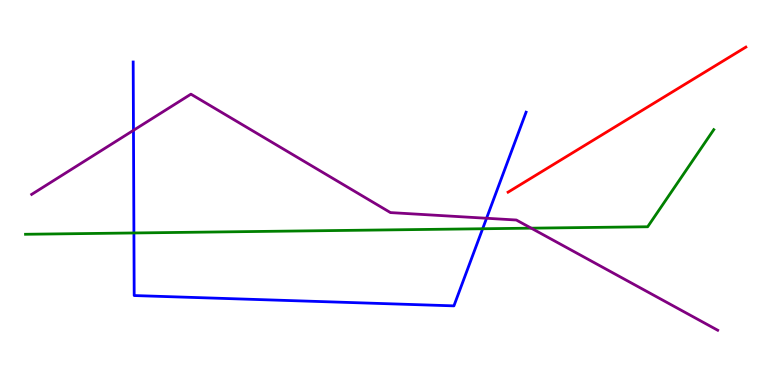[{'lines': ['blue', 'red'], 'intersections': []}, {'lines': ['green', 'red'], 'intersections': []}, {'lines': ['purple', 'red'], 'intersections': []}, {'lines': ['blue', 'green'], 'intersections': [{'x': 1.73, 'y': 3.95}, {'x': 6.23, 'y': 4.06}]}, {'lines': ['blue', 'purple'], 'intersections': [{'x': 1.72, 'y': 6.61}, {'x': 6.28, 'y': 4.33}]}, {'lines': ['green', 'purple'], 'intersections': [{'x': 6.85, 'y': 4.07}]}]